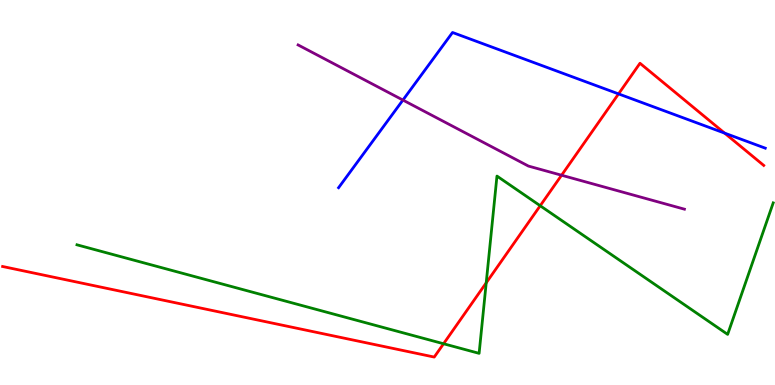[{'lines': ['blue', 'red'], 'intersections': [{'x': 7.98, 'y': 7.56}, {'x': 9.35, 'y': 6.54}]}, {'lines': ['green', 'red'], 'intersections': [{'x': 5.72, 'y': 1.07}, {'x': 6.27, 'y': 2.65}, {'x': 6.97, 'y': 4.66}]}, {'lines': ['purple', 'red'], 'intersections': [{'x': 7.25, 'y': 5.45}]}, {'lines': ['blue', 'green'], 'intersections': []}, {'lines': ['blue', 'purple'], 'intersections': [{'x': 5.2, 'y': 7.4}]}, {'lines': ['green', 'purple'], 'intersections': []}]